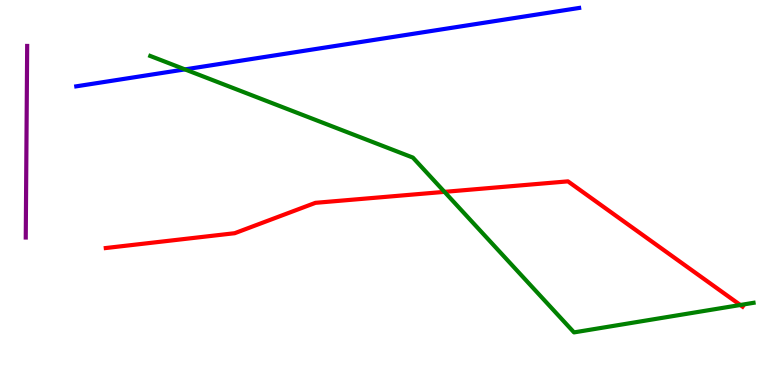[{'lines': ['blue', 'red'], 'intersections': []}, {'lines': ['green', 'red'], 'intersections': [{'x': 5.74, 'y': 5.02}, {'x': 9.55, 'y': 2.08}]}, {'lines': ['purple', 'red'], 'intersections': []}, {'lines': ['blue', 'green'], 'intersections': [{'x': 2.39, 'y': 8.2}]}, {'lines': ['blue', 'purple'], 'intersections': []}, {'lines': ['green', 'purple'], 'intersections': []}]